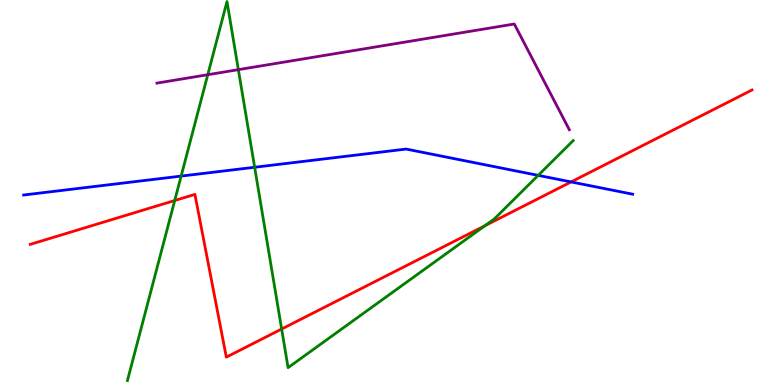[{'lines': ['blue', 'red'], 'intersections': [{'x': 7.37, 'y': 5.27}]}, {'lines': ['green', 'red'], 'intersections': [{'x': 2.25, 'y': 4.79}, {'x': 3.63, 'y': 1.45}, {'x': 6.26, 'y': 4.14}]}, {'lines': ['purple', 'red'], 'intersections': []}, {'lines': ['blue', 'green'], 'intersections': [{'x': 2.34, 'y': 5.43}, {'x': 3.29, 'y': 5.66}, {'x': 6.94, 'y': 5.44}]}, {'lines': ['blue', 'purple'], 'intersections': []}, {'lines': ['green', 'purple'], 'intersections': [{'x': 2.68, 'y': 8.06}, {'x': 3.08, 'y': 8.19}]}]